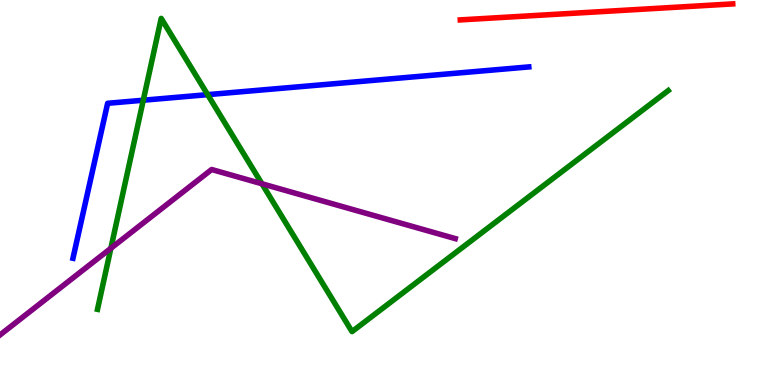[{'lines': ['blue', 'red'], 'intersections': []}, {'lines': ['green', 'red'], 'intersections': []}, {'lines': ['purple', 'red'], 'intersections': []}, {'lines': ['blue', 'green'], 'intersections': [{'x': 1.85, 'y': 7.4}, {'x': 2.68, 'y': 7.54}]}, {'lines': ['blue', 'purple'], 'intersections': []}, {'lines': ['green', 'purple'], 'intersections': [{'x': 1.43, 'y': 3.55}, {'x': 3.38, 'y': 5.23}]}]